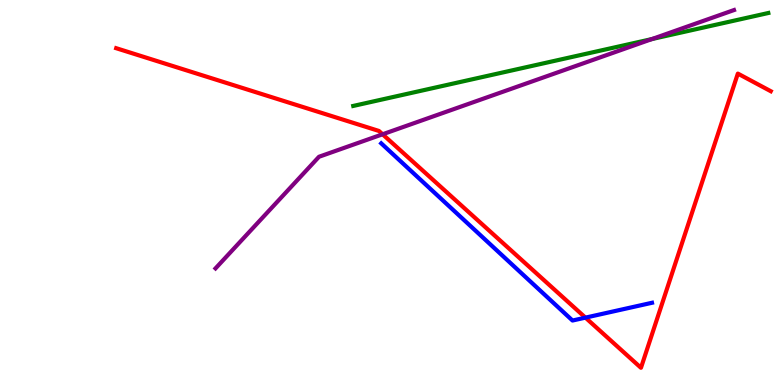[{'lines': ['blue', 'red'], 'intersections': [{'x': 7.55, 'y': 1.75}]}, {'lines': ['green', 'red'], 'intersections': []}, {'lines': ['purple', 'red'], 'intersections': [{'x': 4.94, 'y': 6.51}]}, {'lines': ['blue', 'green'], 'intersections': []}, {'lines': ['blue', 'purple'], 'intersections': []}, {'lines': ['green', 'purple'], 'intersections': [{'x': 8.41, 'y': 8.99}]}]